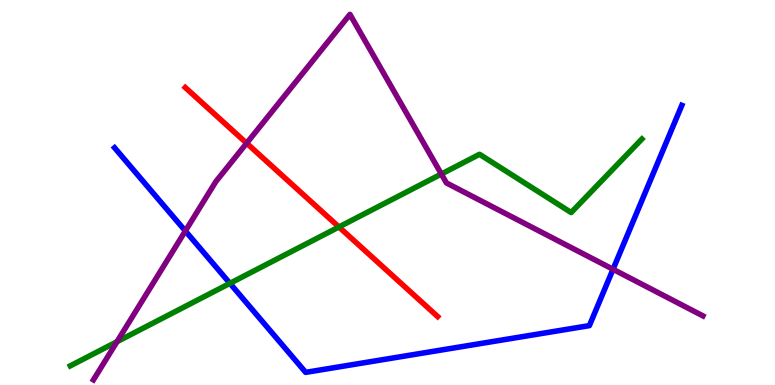[{'lines': ['blue', 'red'], 'intersections': []}, {'lines': ['green', 'red'], 'intersections': [{'x': 4.37, 'y': 4.1}]}, {'lines': ['purple', 'red'], 'intersections': [{'x': 3.18, 'y': 6.28}]}, {'lines': ['blue', 'green'], 'intersections': [{'x': 2.97, 'y': 2.64}]}, {'lines': ['blue', 'purple'], 'intersections': [{'x': 2.39, 'y': 4.0}, {'x': 7.91, 'y': 3.01}]}, {'lines': ['green', 'purple'], 'intersections': [{'x': 1.51, 'y': 1.12}, {'x': 5.69, 'y': 5.48}]}]